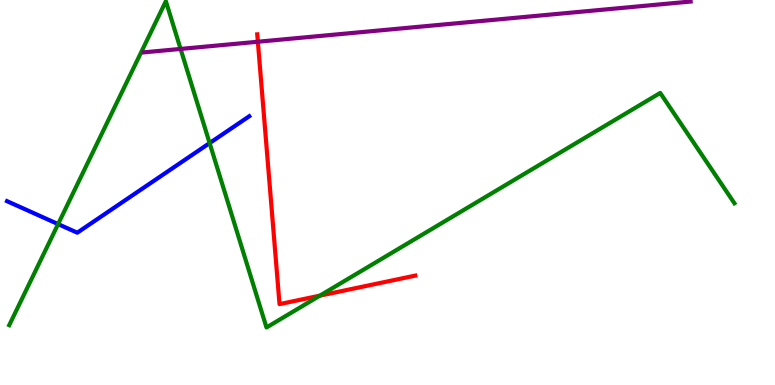[{'lines': ['blue', 'red'], 'intersections': []}, {'lines': ['green', 'red'], 'intersections': [{'x': 4.13, 'y': 2.32}]}, {'lines': ['purple', 'red'], 'intersections': [{'x': 3.33, 'y': 8.92}]}, {'lines': ['blue', 'green'], 'intersections': [{'x': 0.75, 'y': 4.18}, {'x': 2.7, 'y': 6.28}]}, {'lines': ['blue', 'purple'], 'intersections': []}, {'lines': ['green', 'purple'], 'intersections': [{'x': 2.33, 'y': 8.73}]}]